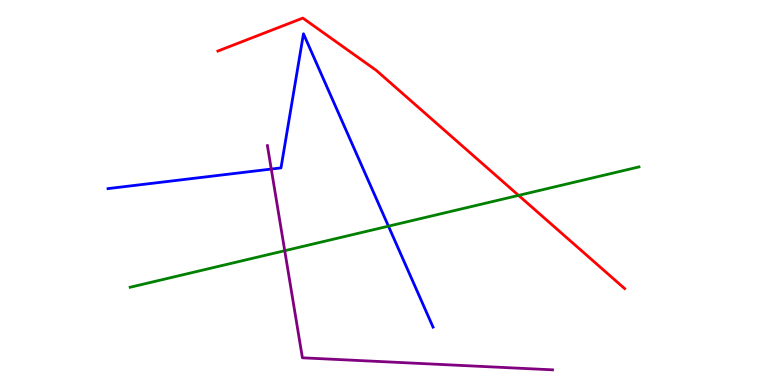[{'lines': ['blue', 'red'], 'intersections': []}, {'lines': ['green', 'red'], 'intersections': [{'x': 6.69, 'y': 4.92}]}, {'lines': ['purple', 'red'], 'intersections': []}, {'lines': ['blue', 'green'], 'intersections': [{'x': 5.01, 'y': 4.13}]}, {'lines': ['blue', 'purple'], 'intersections': [{'x': 3.5, 'y': 5.61}]}, {'lines': ['green', 'purple'], 'intersections': [{'x': 3.67, 'y': 3.49}]}]